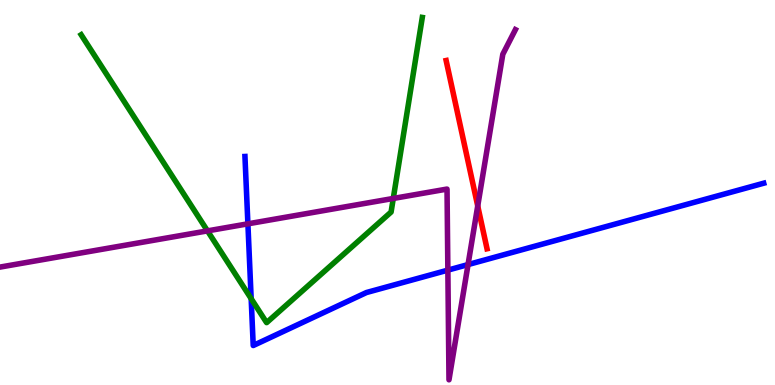[{'lines': ['blue', 'red'], 'intersections': []}, {'lines': ['green', 'red'], 'intersections': []}, {'lines': ['purple', 'red'], 'intersections': [{'x': 6.16, 'y': 4.65}]}, {'lines': ['blue', 'green'], 'intersections': [{'x': 3.24, 'y': 2.24}]}, {'lines': ['blue', 'purple'], 'intersections': [{'x': 3.2, 'y': 4.19}, {'x': 5.78, 'y': 2.98}, {'x': 6.04, 'y': 3.13}]}, {'lines': ['green', 'purple'], 'intersections': [{'x': 2.68, 'y': 4.0}, {'x': 5.07, 'y': 4.85}]}]